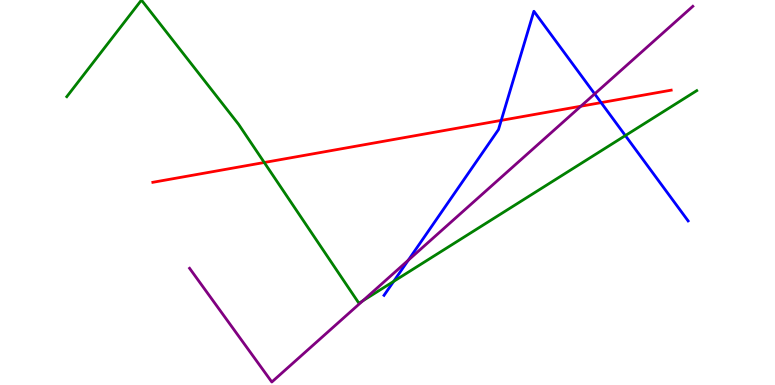[{'lines': ['blue', 'red'], 'intersections': [{'x': 6.47, 'y': 6.87}, {'x': 7.76, 'y': 7.33}]}, {'lines': ['green', 'red'], 'intersections': [{'x': 3.41, 'y': 5.78}]}, {'lines': ['purple', 'red'], 'intersections': [{'x': 7.49, 'y': 7.24}]}, {'lines': ['blue', 'green'], 'intersections': [{'x': 5.08, 'y': 2.69}, {'x': 8.07, 'y': 6.48}]}, {'lines': ['blue', 'purple'], 'intersections': [{'x': 5.27, 'y': 3.24}, {'x': 7.67, 'y': 7.56}]}, {'lines': ['green', 'purple'], 'intersections': [{'x': 4.68, 'y': 2.19}]}]